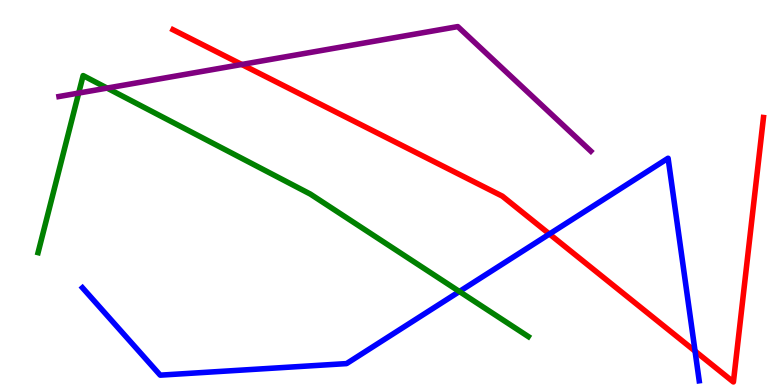[{'lines': ['blue', 'red'], 'intersections': [{'x': 7.09, 'y': 3.92}, {'x': 8.97, 'y': 0.88}]}, {'lines': ['green', 'red'], 'intersections': []}, {'lines': ['purple', 'red'], 'intersections': [{'x': 3.12, 'y': 8.33}]}, {'lines': ['blue', 'green'], 'intersections': [{'x': 5.93, 'y': 2.43}]}, {'lines': ['blue', 'purple'], 'intersections': []}, {'lines': ['green', 'purple'], 'intersections': [{'x': 1.02, 'y': 7.58}, {'x': 1.38, 'y': 7.71}]}]